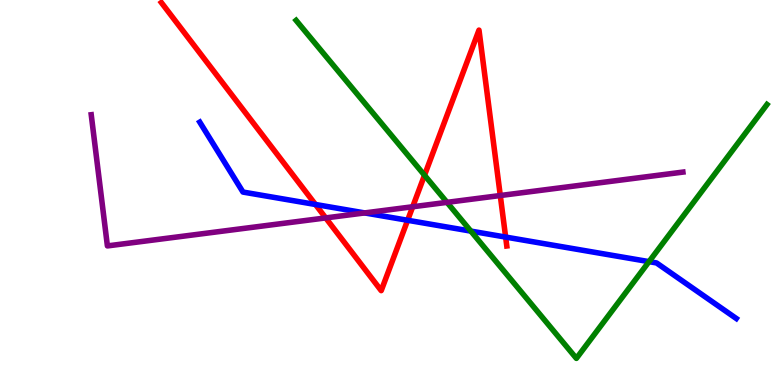[{'lines': ['blue', 'red'], 'intersections': [{'x': 4.07, 'y': 4.69}, {'x': 5.26, 'y': 4.28}, {'x': 6.52, 'y': 3.84}]}, {'lines': ['green', 'red'], 'intersections': [{'x': 5.48, 'y': 5.45}]}, {'lines': ['purple', 'red'], 'intersections': [{'x': 4.2, 'y': 4.34}, {'x': 5.33, 'y': 4.63}, {'x': 6.46, 'y': 4.92}]}, {'lines': ['blue', 'green'], 'intersections': [{'x': 6.08, 'y': 4.0}, {'x': 8.37, 'y': 3.2}]}, {'lines': ['blue', 'purple'], 'intersections': [{'x': 4.71, 'y': 4.47}]}, {'lines': ['green', 'purple'], 'intersections': [{'x': 5.77, 'y': 4.74}]}]